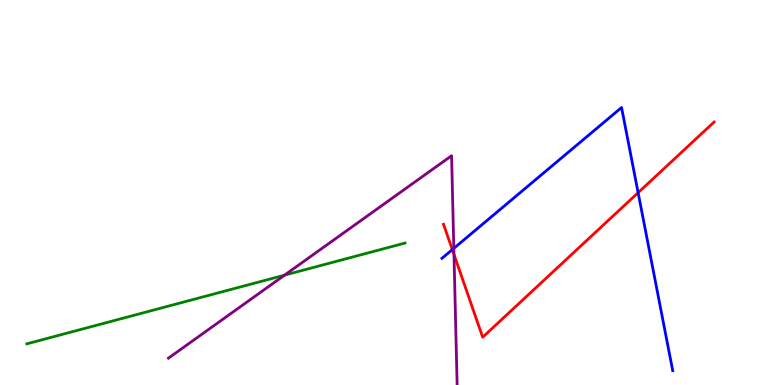[{'lines': ['blue', 'red'], 'intersections': [{'x': 5.84, 'y': 3.52}, {'x': 8.23, 'y': 5.0}]}, {'lines': ['green', 'red'], 'intersections': []}, {'lines': ['purple', 'red'], 'intersections': [{'x': 5.86, 'y': 3.39}]}, {'lines': ['blue', 'green'], 'intersections': []}, {'lines': ['blue', 'purple'], 'intersections': [{'x': 5.86, 'y': 3.55}]}, {'lines': ['green', 'purple'], 'intersections': [{'x': 3.67, 'y': 2.85}]}]